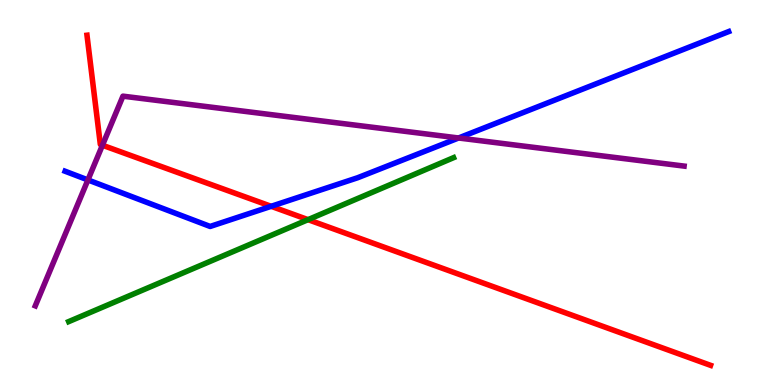[{'lines': ['blue', 'red'], 'intersections': [{'x': 3.5, 'y': 4.64}]}, {'lines': ['green', 'red'], 'intersections': [{'x': 3.97, 'y': 4.29}]}, {'lines': ['purple', 'red'], 'intersections': [{'x': 1.32, 'y': 6.23}]}, {'lines': ['blue', 'green'], 'intersections': []}, {'lines': ['blue', 'purple'], 'intersections': [{'x': 1.13, 'y': 5.33}, {'x': 5.92, 'y': 6.42}]}, {'lines': ['green', 'purple'], 'intersections': []}]